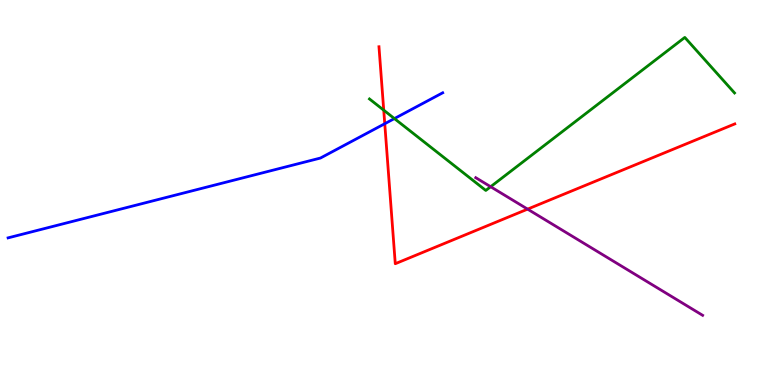[{'lines': ['blue', 'red'], 'intersections': [{'x': 4.96, 'y': 6.79}]}, {'lines': ['green', 'red'], 'intersections': [{'x': 4.95, 'y': 7.14}]}, {'lines': ['purple', 'red'], 'intersections': [{'x': 6.81, 'y': 4.57}]}, {'lines': ['blue', 'green'], 'intersections': [{'x': 5.09, 'y': 6.92}]}, {'lines': ['blue', 'purple'], 'intersections': []}, {'lines': ['green', 'purple'], 'intersections': [{'x': 6.33, 'y': 5.15}]}]